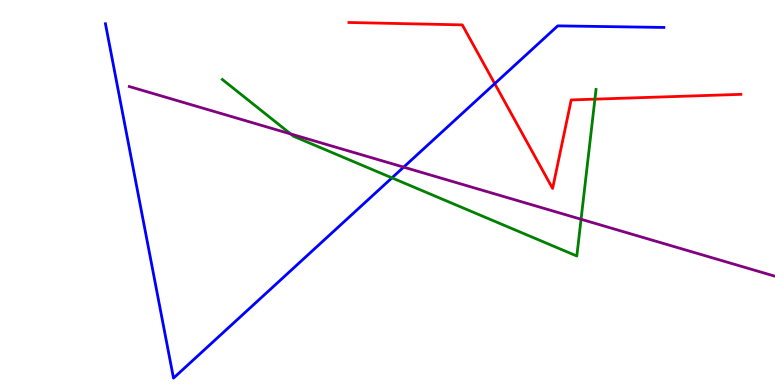[{'lines': ['blue', 'red'], 'intersections': [{'x': 6.38, 'y': 7.83}]}, {'lines': ['green', 'red'], 'intersections': [{'x': 7.68, 'y': 7.42}]}, {'lines': ['purple', 'red'], 'intersections': []}, {'lines': ['blue', 'green'], 'intersections': [{'x': 5.06, 'y': 5.38}]}, {'lines': ['blue', 'purple'], 'intersections': [{'x': 5.21, 'y': 5.66}]}, {'lines': ['green', 'purple'], 'intersections': [{'x': 3.75, 'y': 6.52}, {'x': 7.5, 'y': 4.31}]}]